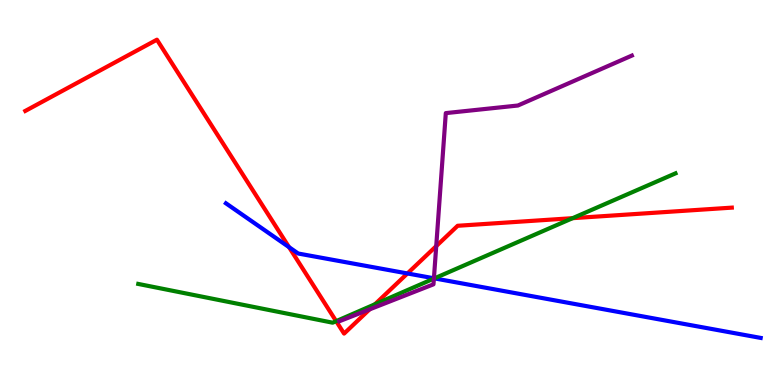[{'lines': ['blue', 'red'], 'intersections': [{'x': 3.73, 'y': 3.58}, {'x': 5.26, 'y': 2.9}]}, {'lines': ['green', 'red'], 'intersections': [{'x': 4.34, 'y': 1.66}, {'x': 4.84, 'y': 2.1}, {'x': 7.39, 'y': 4.33}]}, {'lines': ['purple', 'red'], 'intersections': [{'x': 4.77, 'y': 1.96}, {'x': 5.63, 'y': 3.61}]}, {'lines': ['blue', 'green'], 'intersections': [{'x': 5.61, 'y': 2.77}]}, {'lines': ['blue', 'purple'], 'intersections': [{'x': 5.6, 'y': 2.77}]}, {'lines': ['green', 'purple'], 'intersections': [{'x': 5.6, 'y': 2.76}]}]